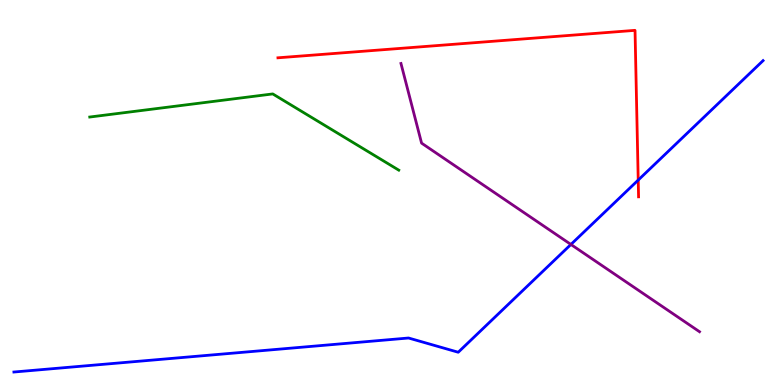[{'lines': ['blue', 'red'], 'intersections': [{'x': 8.24, 'y': 5.32}]}, {'lines': ['green', 'red'], 'intersections': []}, {'lines': ['purple', 'red'], 'intersections': []}, {'lines': ['blue', 'green'], 'intersections': []}, {'lines': ['blue', 'purple'], 'intersections': [{'x': 7.37, 'y': 3.65}]}, {'lines': ['green', 'purple'], 'intersections': []}]